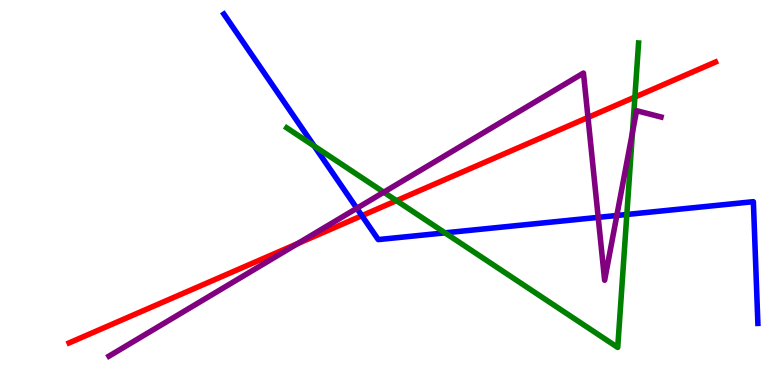[{'lines': ['blue', 'red'], 'intersections': [{'x': 4.67, 'y': 4.4}]}, {'lines': ['green', 'red'], 'intersections': [{'x': 5.12, 'y': 4.79}, {'x': 8.19, 'y': 7.48}]}, {'lines': ['purple', 'red'], 'intersections': [{'x': 3.84, 'y': 3.67}, {'x': 7.59, 'y': 6.95}]}, {'lines': ['blue', 'green'], 'intersections': [{'x': 4.05, 'y': 6.21}, {'x': 5.74, 'y': 3.95}, {'x': 8.09, 'y': 4.43}]}, {'lines': ['blue', 'purple'], 'intersections': [{'x': 4.6, 'y': 4.59}, {'x': 7.72, 'y': 4.35}, {'x': 7.96, 'y': 4.4}]}, {'lines': ['green', 'purple'], 'intersections': [{'x': 4.95, 'y': 5.01}, {'x': 8.16, 'y': 6.56}]}]